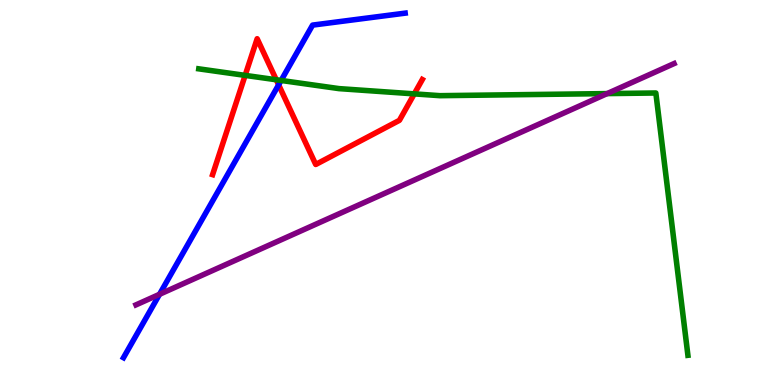[{'lines': ['blue', 'red'], 'intersections': [{'x': 3.6, 'y': 7.8}]}, {'lines': ['green', 'red'], 'intersections': [{'x': 3.16, 'y': 8.04}, {'x': 3.56, 'y': 7.93}, {'x': 5.35, 'y': 7.56}]}, {'lines': ['purple', 'red'], 'intersections': []}, {'lines': ['blue', 'green'], 'intersections': [{'x': 3.63, 'y': 7.91}]}, {'lines': ['blue', 'purple'], 'intersections': [{'x': 2.06, 'y': 2.36}]}, {'lines': ['green', 'purple'], 'intersections': [{'x': 7.83, 'y': 7.57}]}]